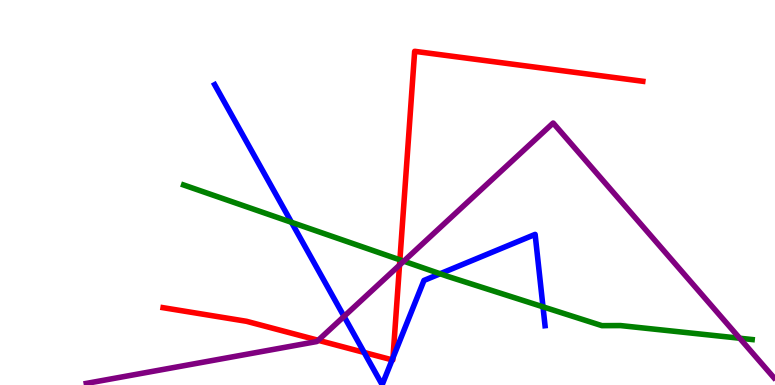[{'lines': ['blue', 'red'], 'intersections': [{'x': 4.7, 'y': 0.845}, {'x': 5.06, 'y': 0.653}, {'x': 5.07, 'y': 0.707}]}, {'lines': ['green', 'red'], 'intersections': [{'x': 5.16, 'y': 3.25}]}, {'lines': ['purple', 'red'], 'intersections': [{'x': 4.11, 'y': 1.16}, {'x': 5.16, 'y': 3.11}]}, {'lines': ['blue', 'green'], 'intersections': [{'x': 3.76, 'y': 4.23}, {'x': 5.68, 'y': 2.89}, {'x': 7.01, 'y': 2.03}]}, {'lines': ['blue', 'purple'], 'intersections': [{'x': 4.44, 'y': 1.78}]}, {'lines': ['green', 'purple'], 'intersections': [{'x': 5.21, 'y': 3.22}, {'x': 9.54, 'y': 1.22}]}]